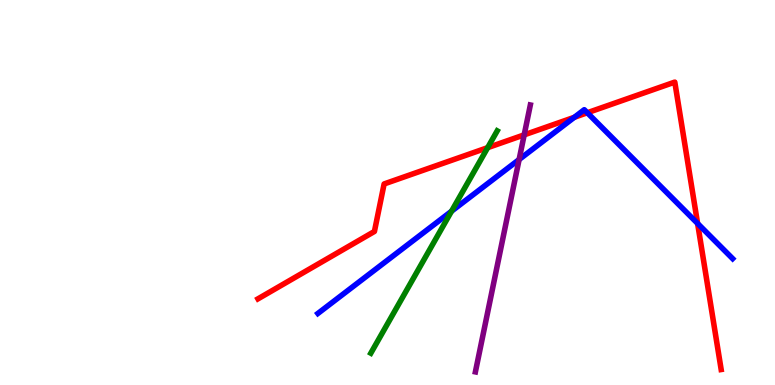[{'lines': ['blue', 'red'], 'intersections': [{'x': 7.41, 'y': 6.95}, {'x': 7.58, 'y': 7.07}, {'x': 9.0, 'y': 4.2}]}, {'lines': ['green', 'red'], 'intersections': [{'x': 6.29, 'y': 6.16}]}, {'lines': ['purple', 'red'], 'intersections': [{'x': 6.76, 'y': 6.5}]}, {'lines': ['blue', 'green'], 'intersections': [{'x': 5.83, 'y': 4.51}]}, {'lines': ['blue', 'purple'], 'intersections': [{'x': 6.7, 'y': 5.86}]}, {'lines': ['green', 'purple'], 'intersections': []}]